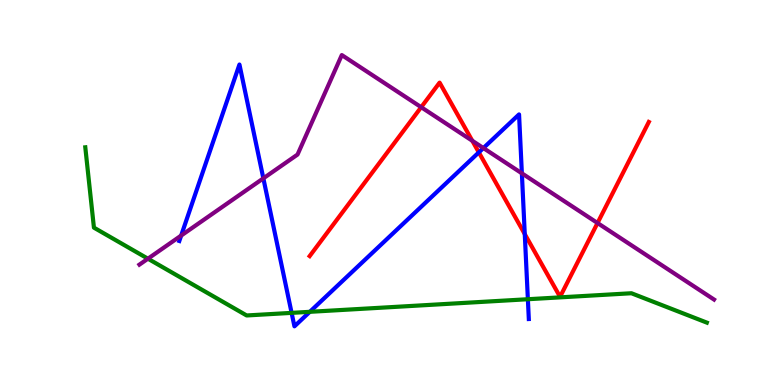[{'lines': ['blue', 'red'], 'intersections': [{'x': 6.18, 'y': 6.04}, {'x': 6.77, 'y': 3.92}]}, {'lines': ['green', 'red'], 'intersections': []}, {'lines': ['purple', 'red'], 'intersections': [{'x': 5.43, 'y': 7.22}, {'x': 6.09, 'y': 6.34}, {'x': 7.71, 'y': 4.21}]}, {'lines': ['blue', 'green'], 'intersections': [{'x': 3.76, 'y': 1.87}, {'x': 4.0, 'y': 1.9}, {'x': 6.81, 'y': 2.23}]}, {'lines': ['blue', 'purple'], 'intersections': [{'x': 2.34, 'y': 3.88}, {'x': 3.4, 'y': 5.37}, {'x': 6.24, 'y': 6.15}, {'x': 6.73, 'y': 5.5}]}, {'lines': ['green', 'purple'], 'intersections': [{'x': 1.91, 'y': 3.28}]}]